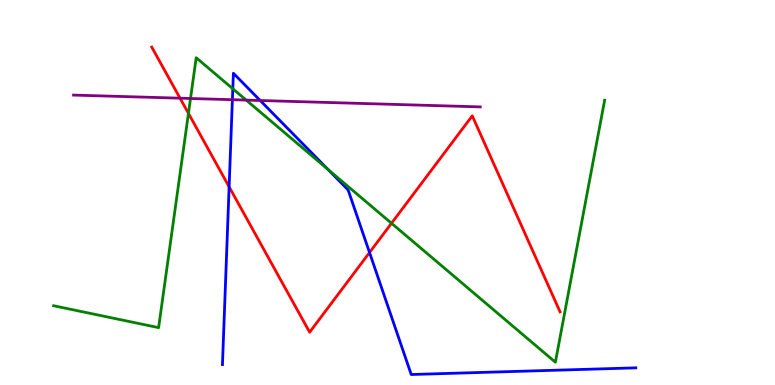[{'lines': ['blue', 'red'], 'intersections': [{'x': 2.96, 'y': 5.15}, {'x': 4.77, 'y': 3.44}]}, {'lines': ['green', 'red'], 'intersections': [{'x': 2.43, 'y': 7.06}, {'x': 5.05, 'y': 4.2}]}, {'lines': ['purple', 'red'], 'intersections': [{'x': 2.32, 'y': 7.45}]}, {'lines': ['blue', 'green'], 'intersections': [{'x': 3.0, 'y': 7.69}, {'x': 4.23, 'y': 5.6}]}, {'lines': ['blue', 'purple'], 'intersections': [{'x': 3.0, 'y': 7.41}, {'x': 3.36, 'y': 7.39}]}, {'lines': ['green', 'purple'], 'intersections': [{'x': 2.46, 'y': 7.44}, {'x': 3.18, 'y': 7.4}]}]